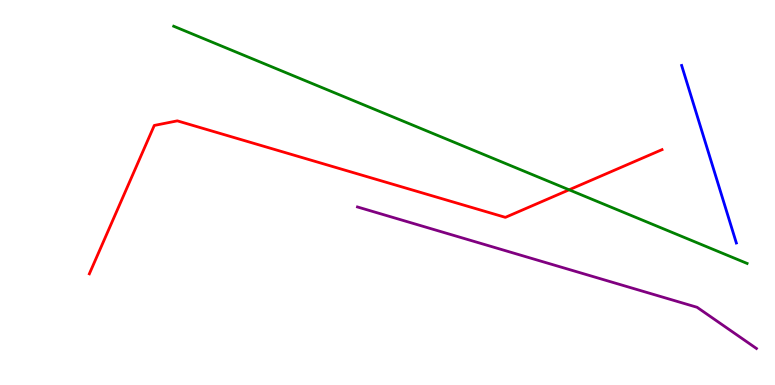[{'lines': ['blue', 'red'], 'intersections': []}, {'lines': ['green', 'red'], 'intersections': [{'x': 7.34, 'y': 5.07}]}, {'lines': ['purple', 'red'], 'intersections': []}, {'lines': ['blue', 'green'], 'intersections': []}, {'lines': ['blue', 'purple'], 'intersections': []}, {'lines': ['green', 'purple'], 'intersections': []}]